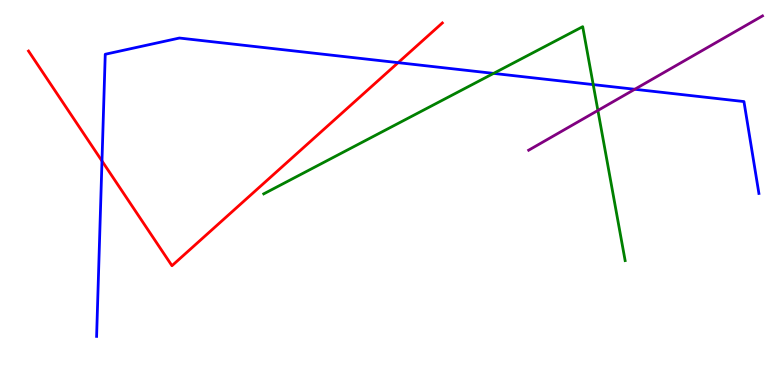[{'lines': ['blue', 'red'], 'intersections': [{'x': 1.32, 'y': 5.82}, {'x': 5.14, 'y': 8.37}]}, {'lines': ['green', 'red'], 'intersections': []}, {'lines': ['purple', 'red'], 'intersections': []}, {'lines': ['blue', 'green'], 'intersections': [{'x': 6.37, 'y': 8.09}, {'x': 7.65, 'y': 7.8}]}, {'lines': ['blue', 'purple'], 'intersections': [{'x': 8.19, 'y': 7.68}]}, {'lines': ['green', 'purple'], 'intersections': [{'x': 7.71, 'y': 7.13}]}]